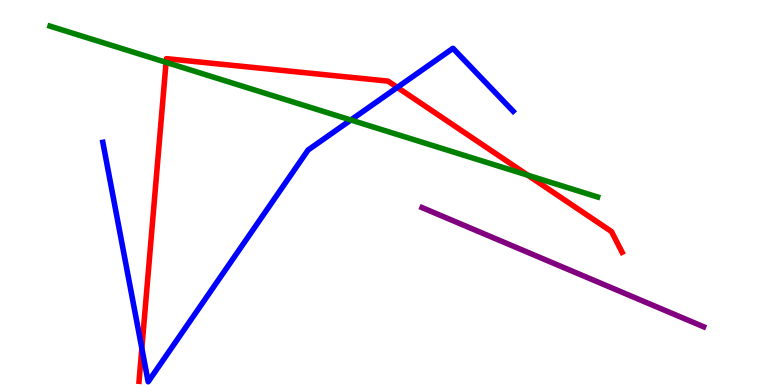[{'lines': ['blue', 'red'], 'intersections': [{'x': 1.83, 'y': 0.952}, {'x': 5.13, 'y': 7.73}]}, {'lines': ['green', 'red'], 'intersections': [{'x': 2.14, 'y': 8.38}, {'x': 6.81, 'y': 5.45}]}, {'lines': ['purple', 'red'], 'intersections': []}, {'lines': ['blue', 'green'], 'intersections': [{'x': 4.53, 'y': 6.88}]}, {'lines': ['blue', 'purple'], 'intersections': []}, {'lines': ['green', 'purple'], 'intersections': []}]